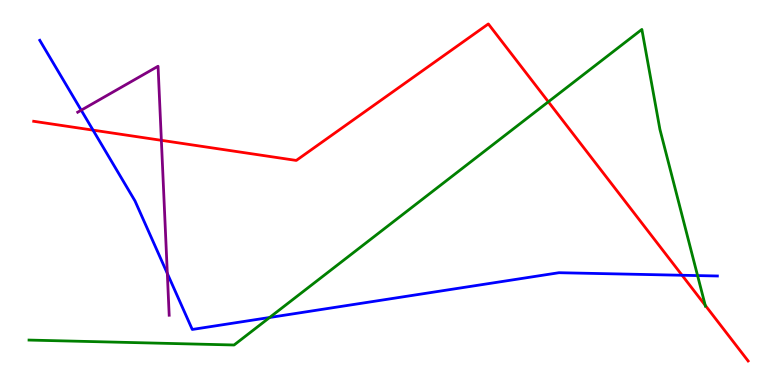[{'lines': ['blue', 'red'], 'intersections': [{'x': 1.2, 'y': 6.62}, {'x': 8.8, 'y': 2.85}]}, {'lines': ['green', 'red'], 'intersections': [{'x': 7.08, 'y': 7.36}, {'x': 9.1, 'y': 2.07}]}, {'lines': ['purple', 'red'], 'intersections': [{'x': 2.08, 'y': 6.36}]}, {'lines': ['blue', 'green'], 'intersections': [{'x': 3.48, 'y': 1.75}, {'x': 9.0, 'y': 2.84}]}, {'lines': ['blue', 'purple'], 'intersections': [{'x': 1.05, 'y': 7.14}, {'x': 2.16, 'y': 2.9}]}, {'lines': ['green', 'purple'], 'intersections': []}]